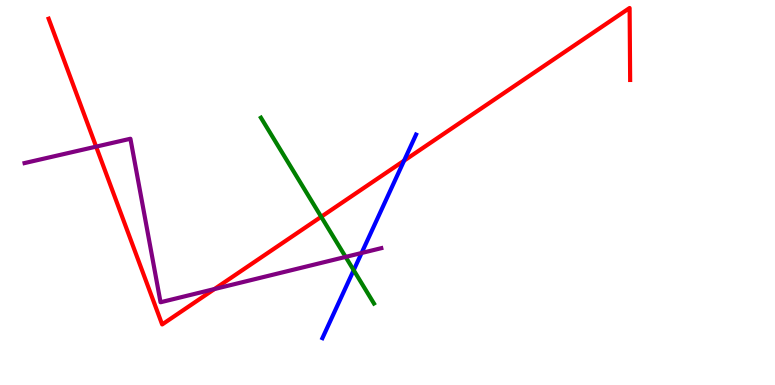[{'lines': ['blue', 'red'], 'intersections': [{'x': 5.21, 'y': 5.83}]}, {'lines': ['green', 'red'], 'intersections': [{'x': 4.14, 'y': 4.37}]}, {'lines': ['purple', 'red'], 'intersections': [{'x': 1.24, 'y': 6.19}, {'x': 2.77, 'y': 2.49}]}, {'lines': ['blue', 'green'], 'intersections': [{'x': 4.56, 'y': 2.98}]}, {'lines': ['blue', 'purple'], 'intersections': [{'x': 4.67, 'y': 3.43}]}, {'lines': ['green', 'purple'], 'intersections': [{'x': 4.46, 'y': 3.33}]}]